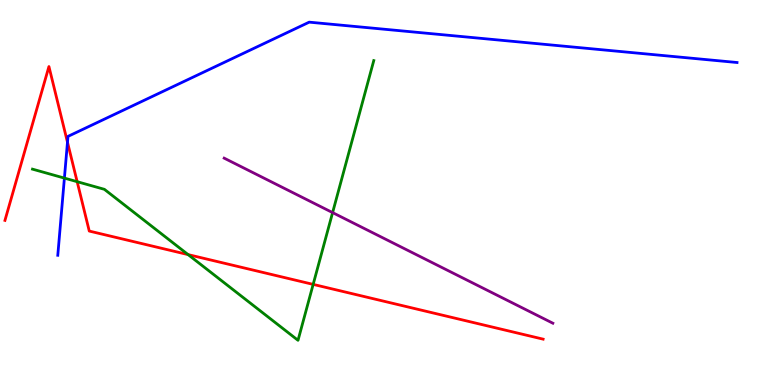[{'lines': ['blue', 'red'], 'intersections': [{'x': 0.871, 'y': 6.31}]}, {'lines': ['green', 'red'], 'intersections': [{'x': 0.996, 'y': 5.28}, {'x': 2.43, 'y': 3.39}, {'x': 4.04, 'y': 2.61}]}, {'lines': ['purple', 'red'], 'intersections': []}, {'lines': ['blue', 'green'], 'intersections': [{'x': 0.831, 'y': 5.37}]}, {'lines': ['blue', 'purple'], 'intersections': []}, {'lines': ['green', 'purple'], 'intersections': [{'x': 4.29, 'y': 4.48}]}]